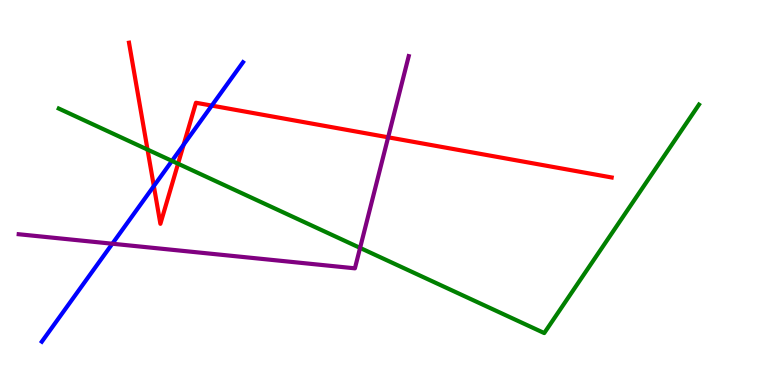[{'lines': ['blue', 'red'], 'intersections': [{'x': 1.99, 'y': 5.17}, {'x': 2.37, 'y': 6.24}, {'x': 2.73, 'y': 7.26}]}, {'lines': ['green', 'red'], 'intersections': [{'x': 1.9, 'y': 6.11}, {'x': 2.3, 'y': 5.75}]}, {'lines': ['purple', 'red'], 'intersections': [{'x': 5.01, 'y': 6.43}]}, {'lines': ['blue', 'green'], 'intersections': [{'x': 2.22, 'y': 5.82}]}, {'lines': ['blue', 'purple'], 'intersections': [{'x': 1.45, 'y': 3.67}]}, {'lines': ['green', 'purple'], 'intersections': [{'x': 4.65, 'y': 3.56}]}]